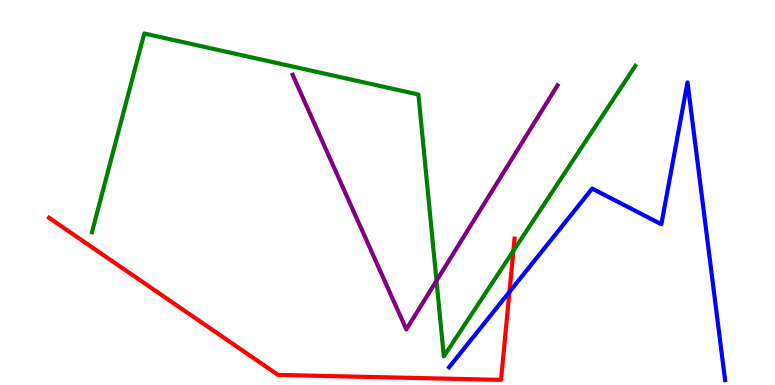[{'lines': ['blue', 'red'], 'intersections': [{'x': 6.57, 'y': 2.42}]}, {'lines': ['green', 'red'], 'intersections': [{'x': 6.62, 'y': 3.48}]}, {'lines': ['purple', 'red'], 'intersections': []}, {'lines': ['blue', 'green'], 'intersections': []}, {'lines': ['blue', 'purple'], 'intersections': []}, {'lines': ['green', 'purple'], 'intersections': [{'x': 5.63, 'y': 2.71}]}]